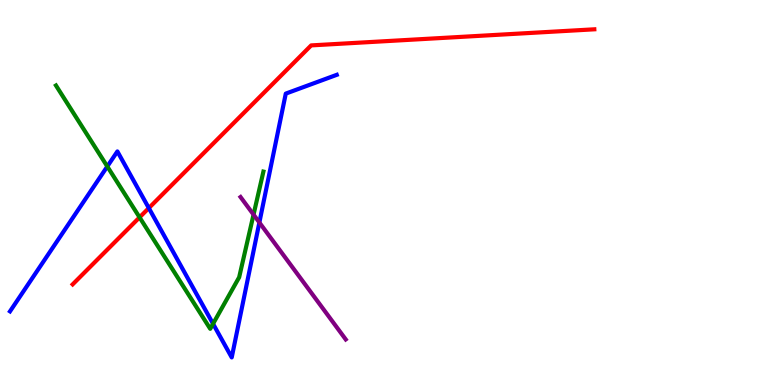[{'lines': ['blue', 'red'], 'intersections': [{'x': 1.92, 'y': 4.6}]}, {'lines': ['green', 'red'], 'intersections': [{'x': 1.8, 'y': 4.35}]}, {'lines': ['purple', 'red'], 'intersections': []}, {'lines': ['blue', 'green'], 'intersections': [{'x': 1.38, 'y': 5.68}, {'x': 2.75, 'y': 1.59}]}, {'lines': ['blue', 'purple'], 'intersections': [{'x': 3.35, 'y': 4.22}]}, {'lines': ['green', 'purple'], 'intersections': [{'x': 3.27, 'y': 4.43}]}]